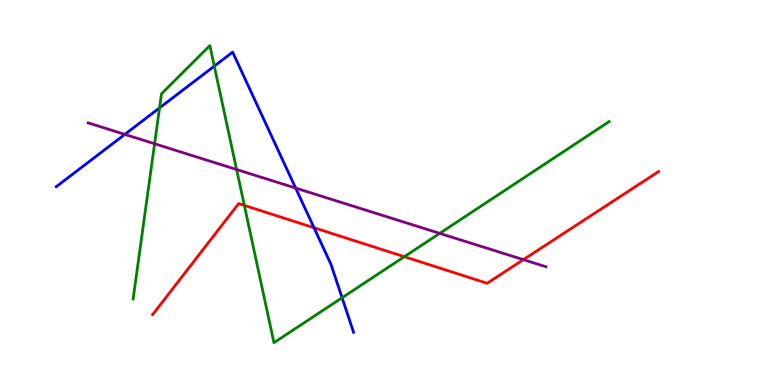[{'lines': ['blue', 'red'], 'intersections': [{'x': 4.05, 'y': 4.08}]}, {'lines': ['green', 'red'], 'intersections': [{'x': 3.15, 'y': 4.66}, {'x': 5.22, 'y': 3.33}]}, {'lines': ['purple', 'red'], 'intersections': [{'x': 6.75, 'y': 3.26}]}, {'lines': ['blue', 'green'], 'intersections': [{'x': 2.06, 'y': 7.2}, {'x': 2.77, 'y': 8.28}, {'x': 4.41, 'y': 2.27}]}, {'lines': ['blue', 'purple'], 'intersections': [{'x': 1.61, 'y': 6.51}, {'x': 3.81, 'y': 5.11}]}, {'lines': ['green', 'purple'], 'intersections': [{'x': 1.99, 'y': 6.27}, {'x': 3.05, 'y': 5.6}, {'x': 5.67, 'y': 3.94}]}]